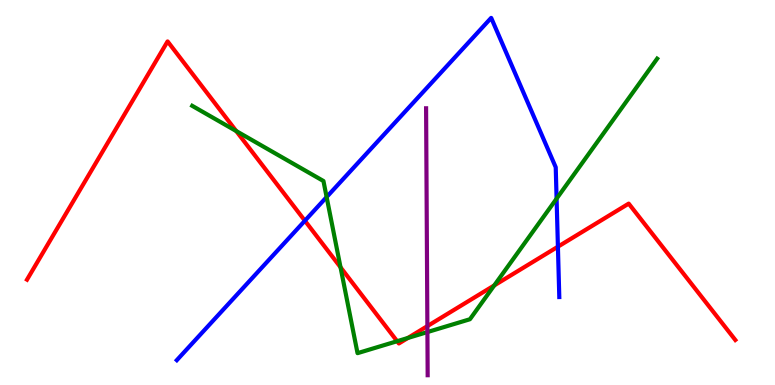[{'lines': ['blue', 'red'], 'intersections': [{'x': 3.93, 'y': 4.27}, {'x': 7.2, 'y': 3.59}]}, {'lines': ['green', 'red'], 'intersections': [{'x': 3.05, 'y': 6.6}, {'x': 4.39, 'y': 3.06}, {'x': 5.12, 'y': 1.14}, {'x': 5.26, 'y': 1.22}, {'x': 6.38, 'y': 2.59}]}, {'lines': ['purple', 'red'], 'intersections': [{'x': 5.51, 'y': 1.53}]}, {'lines': ['blue', 'green'], 'intersections': [{'x': 4.21, 'y': 4.88}, {'x': 7.18, 'y': 4.84}]}, {'lines': ['blue', 'purple'], 'intersections': []}, {'lines': ['green', 'purple'], 'intersections': [{'x': 5.51, 'y': 1.37}]}]